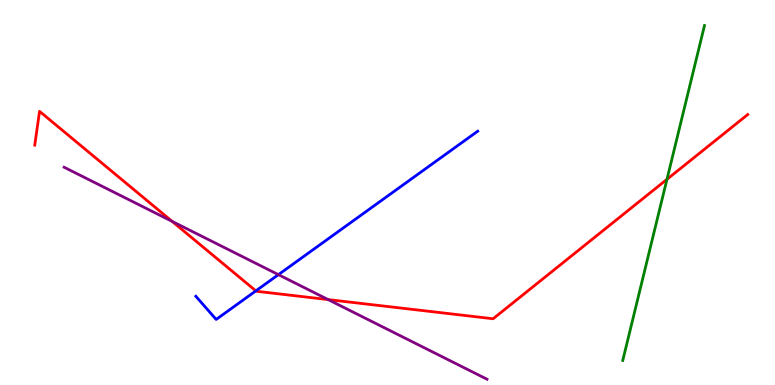[{'lines': ['blue', 'red'], 'intersections': [{'x': 3.3, 'y': 2.44}]}, {'lines': ['green', 'red'], 'intersections': [{'x': 8.61, 'y': 5.34}]}, {'lines': ['purple', 'red'], 'intersections': [{'x': 2.22, 'y': 4.25}, {'x': 4.23, 'y': 2.22}]}, {'lines': ['blue', 'green'], 'intersections': []}, {'lines': ['blue', 'purple'], 'intersections': [{'x': 3.59, 'y': 2.87}]}, {'lines': ['green', 'purple'], 'intersections': []}]